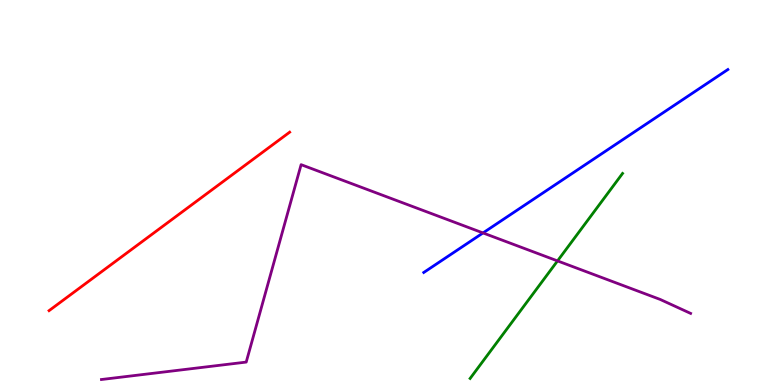[{'lines': ['blue', 'red'], 'intersections': []}, {'lines': ['green', 'red'], 'intersections': []}, {'lines': ['purple', 'red'], 'intersections': []}, {'lines': ['blue', 'green'], 'intersections': []}, {'lines': ['blue', 'purple'], 'intersections': [{'x': 6.23, 'y': 3.95}]}, {'lines': ['green', 'purple'], 'intersections': [{'x': 7.19, 'y': 3.22}]}]